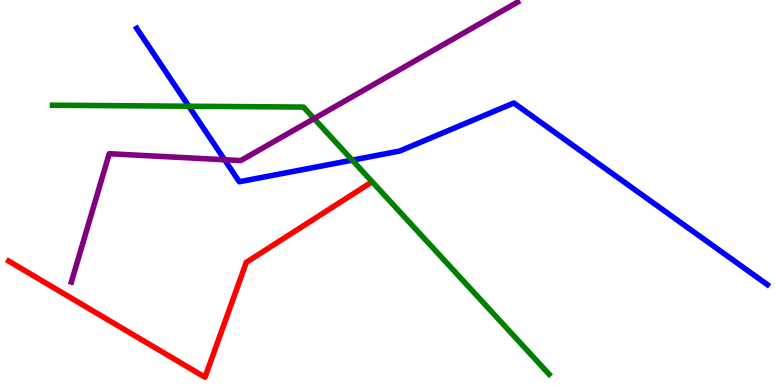[{'lines': ['blue', 'red'], 'intersections': []}, {'lines': ['green', 'red'], 'intersections': []}, {'lines': ['purple', 'red'], 'intersections': []}, {'lines': ['blue', 'green'], 'intersections': [{'x': 2.44, 'y': 7.24}, {'x': 4.55, 'y': 5.84}]}, {'lines': ['blue', 'purple'], 'intersections': [{'x': 2.9, 'y': 5.85}]}, {'lines': ['green', 'purple'], 'intersections': [{'x': 4.05, 'y': 6.92}]}]